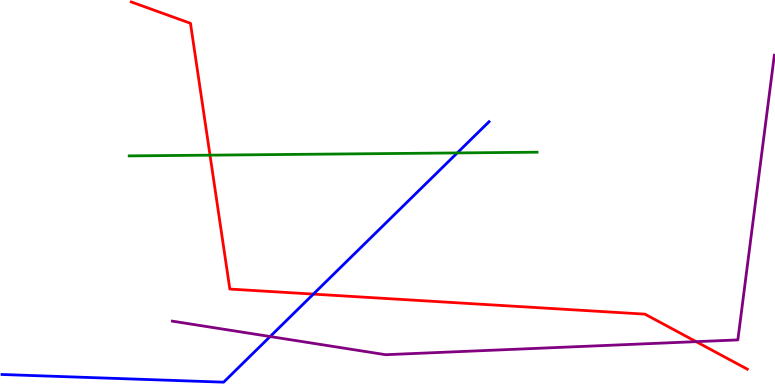[{'lines': ['blue', 'red'], 'intersections': [{'x': 4.04, 'y': 2.36}]}, {'lines': ['green', 'red'], 'intersections': [{'x': 2.71, 'y': 5.97}]}, {'lines': ['purple', 'red'], 'intersections': [{'x': 8.98, 'y': 1.13}]}, {'lines': ['blue', 'green'], 'intersections': [{'x': 5.9, 'y': 6.03}]}, {'lines': ['blue', 'purple'], 'intersections': [{'x': 3.49, 'y': 1.26}]}, {'lines': ['green', 'purple'], 'intersections': []}]